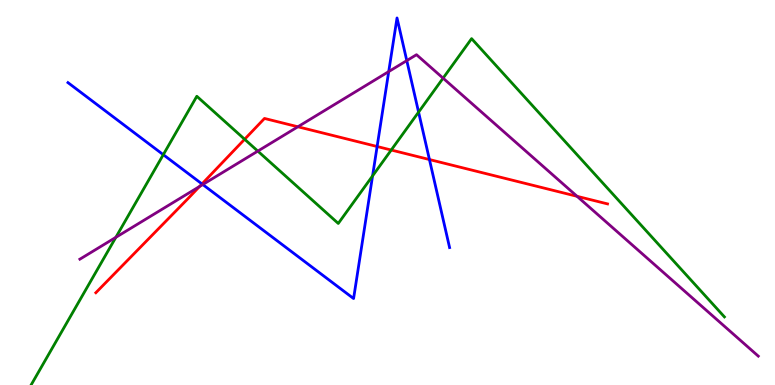[{'lines': ['blue', 'red'], 'intersections': [{'x': 2.61, 'y': 5.22}, {'x': 4.87, 'y': 6.19}, {'x': 5.54, 'y': 5.86}]}, {'lines': ['green', 'red'], 'intersections': [{'x': 3.16, 'y': 6.38}, {'x': 5.05, 'y': 6.1}]}, {'lines': ['purple', 'red'], 'intersections': [{'x': 2.57, 'y': 5.16}, {'x': 3.84, 'y': 6.71}, {'x': 7.45, 'y': 4.9}]}, {'lines': ['blue', 'green'], 'intersections': [{'x': 2.11, 'y': 5.98}, {'x': 4.81, 'y': 5.43}, {'x': 5.4, 'y': 7.09}]}, {'lines': ['blue', 'purple'], 'intersections': [{'x': 2.62, 'y': 5.21}, {'x': 5.02, 'y': 8.14}, {'x': 5.25, 'y': 8.43}]}, {'lines': ['green', 'purple'], 'intersections': [{'x': 1.49, 'y': 3.84}, {'x': 3.33, 'y': 6.08}, {'x': 5.72, 'y': 7.97}]}]